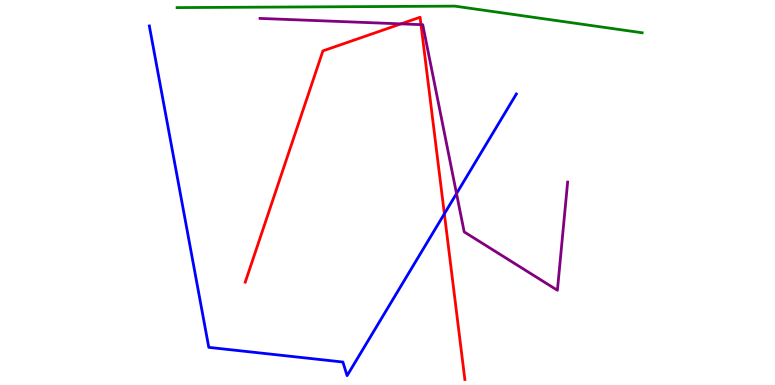[{'lines': ['blue', 'red'], 'intersections': [{'x': 5.73, 'y': 4.45}]}, {'lines': ['green', 'red'], 'intersections': []}, {'lines': ['purple', 'red'], 'intersections': [{'x': 5.17, 'y': 9.38}, {'x': 5.43, 'y': 9.36}]}, {'lines': ['blue', 'green'], 'intersections': []}, {'lines': ['blue', 'purple'], 'intersections': [{'x': 5.89, 'y': 4.97}]}, {'lines': ['green', 'purple'], 'intersections': []}]